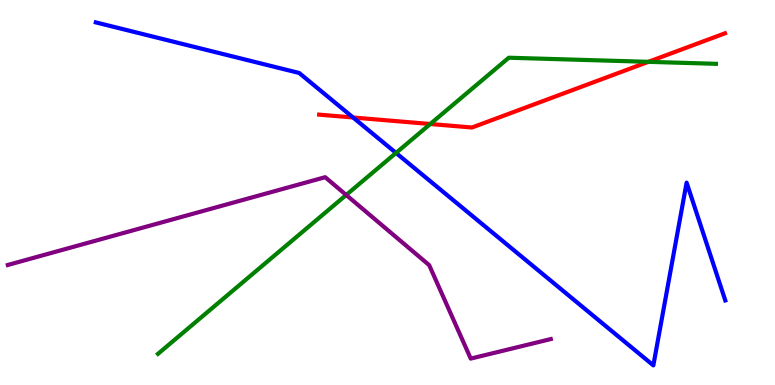[{'lines': ['blue', 'red'], 'intersections': [{'x': 4.56, 'y': 6.95}]}, {'lines': ['green', 'red'], 'intersections': [{'x': 5.55, 'y': 6.78}, {'x': 8.37, 'y': 8.39}]}, {'lines': ['purple', 'red'], 'intersections': []}, {'lines': ['blue', 'green'], 'intersections': [{'x': 5.11, 'y': 6.03}]}, {'lines': ['blue', 'purple'], 'intersections': []}, {'lines': ['green', 'purple'], 'intersections': [{'x': 4.47, 'y': 4.94}]}]